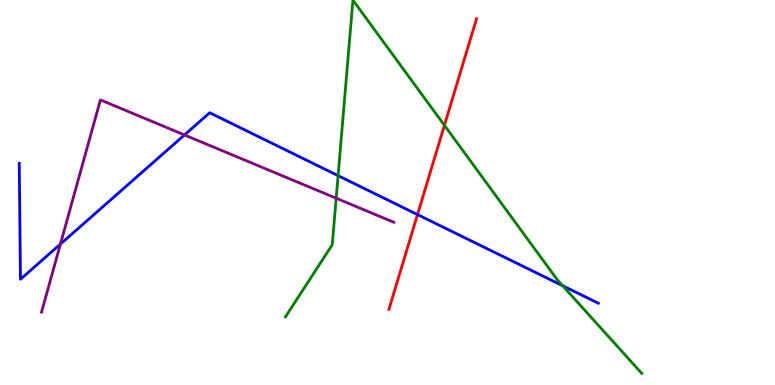[{'lines': ['blue', 'red'], 'intersections': [{'x': 5.39, 'y': 4.43}]}, {'lines': ['green', 'red'], 'intersections': [{'x': 5.73, 'y': 6.74}]}, {'lines': ['purple', 'red'], 'intersections': []}, {'lines': ['blue', 'green'], 'intersections': [{'x': 4.36, 'y': 5.44}, {'x': 7.26, 'y': 2.58}]}, {'lines': ['blue', 'purple'], 'intersections': [{'x': 0.78, 'y': 3.66}, {'x': 2.38, 'y': 6.49}]}, {'lines': ['green', 'purple'], 'intersections': [{'x': 4.34, 'y': 4.85}]}]